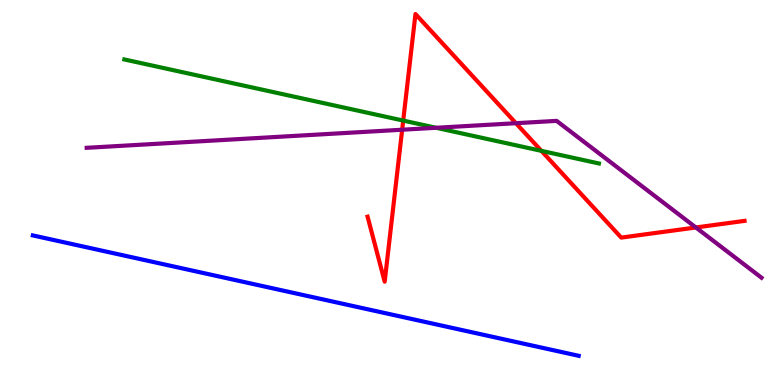[{'lines': ['blue', 'red'], 'intersections': []}, {'lines': ['green', 'red'], 'intersections': [{'x': 5.2, 'y': 6.87}, {'x': 6.99, 'y': 6.08}]}, {'lines': ['purple', 'red'], 'intersections': [{'x': 5.19, 'y': 6.63}, {'x': 6.66, 'y': 6.8}, {'x': 8.98, 'y': 4.09}]}, {'lines': ['blue', 'green'], 'intersections': []}, {'lines': ['blue', 'purple'], 'intersections': []}, {'lines': ['green', 'purple'], 'intersections': [{'x': 5.63, 'y': 6.68}]}]